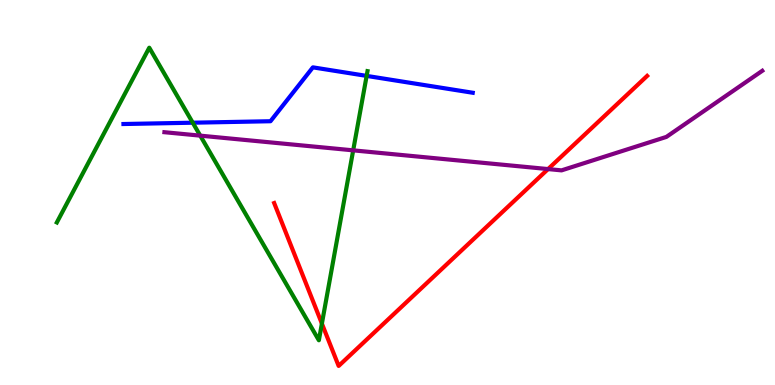[{'lines': ['blue', 'red'], 'intersections': []}, {'lines': ['green', 'red'], 'intersections': [{'x': 4.15, 'y': 1.59}]}, {'lines': ['purple', 'red'], 'intersections': [{'x': 7.07, 'y': 5.61}]}, {'lines': ['blue', 'green'], 'intersections': [{'x': 2.49, 'y': 6.81}, {'x': 4.73, 'y': 8.03}]}, {'lines': ['blue', 'purple'], 'intersections': []}, {'lines': ['green', 'purple'], 'intersections': [{'x': 2.58, 'y': 6.48}, {'x': 4.56, 'y': 6.09}]}]